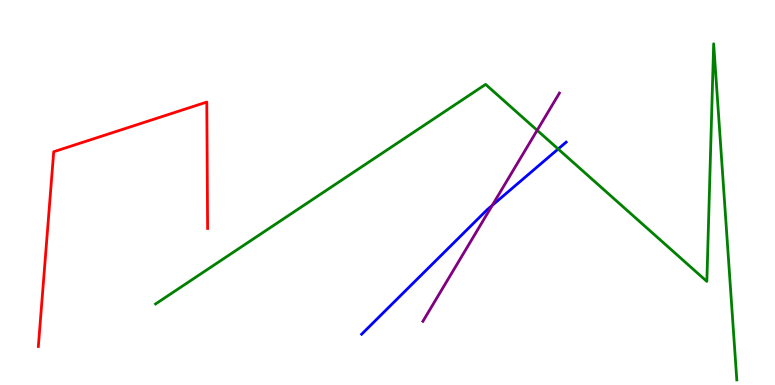[{'lines': ['blue', 'red'], 'intersections': []}, {'lines': ['green', 'red'], 'intersections': []}, {'lines': ['purple', 'red'], 'intersections': []}, {'lines': ['blue', 'green'], 'intersections': [{'x': 7.2, 'y': 6.13}]}, {'lines': ['blue', 'purple'], 'intersections': [{'x': 6.35, 'y': 4.67}]}, {'lines': ['green', 'purple'], 'intersections': [{'x': 6.93, 'y': 6.62}]}]